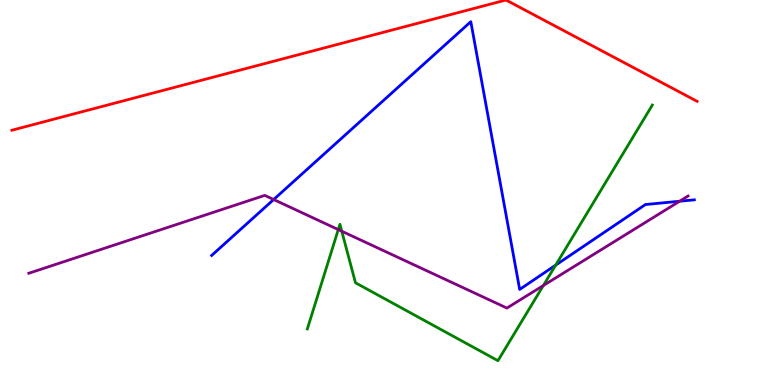[{'lines': ['blue', 'red'], 'intersections': []}, {'lines': ['green', 'red'], 'intersections': []}, {'lines': ['purple', 'red'], 'intersections': []}, {'lines': ['blue', 'green'], 'intersections': [{'x': 7.17, 'y': 3.11}]}, {'lines': ['blue', 'purple'], 'intersections': [{'x': 3.53, 'y': 4.82}, {'x': 8.77, 'y': 4.77}]}, {'lines': ['green', 'purple'], 'intersections': [{'x': 4.36, 'y': 4.04}, {'x': 4.41, 'y': 3.99}, {'x': 7.01, 'y': 2.58}]}]